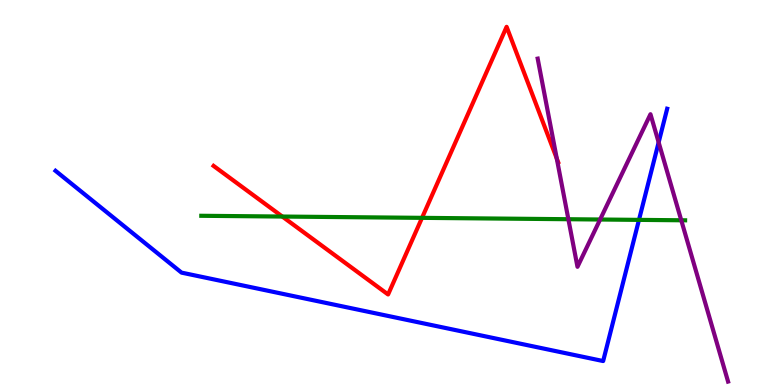[{'lines': ['blue', 'red'], 'intersections': []}, {'lines': ['green', 'red'], 'intersections': [{'x': 3.64, 'y': 4.38}, {'x': 5.45, 'y': 4.34}]}, {'lines': ['purple', 'red'], 'intersections': [{'x': 7.18, 'y': 5.88}]}, {'lines': ['blue', 'green'], 'intersections': [{'x': 8.24, 'y': 4.29}]}, {'lines': ['blue', 'purple'], 'intersections': [{'x': 8.5, 'y': 6.3}]}, {'lines': ['green', 'purple'], 'intersections': [{'x': 7.33, 'y': 4.31}, {'x': 7.74, 'y': 4.3}, {'x': 8.79, 'y': 4.28}]}]